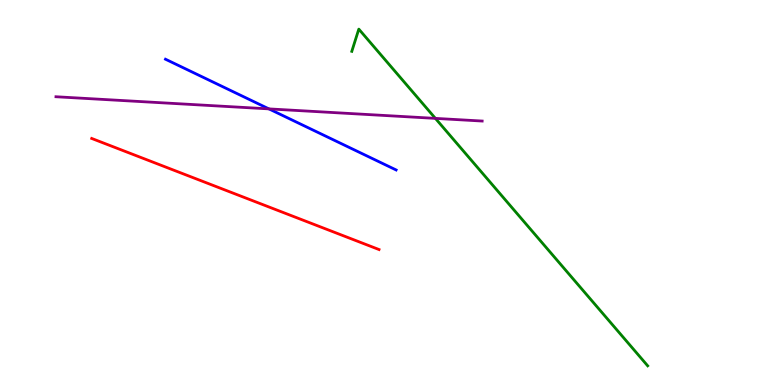[{'lines': ['blue', 'red'], 'intersections': []}, {'lines': ['green', 'red'], 'intersections': []}, {'lines': ['purple', 'red'], 'intersections': []}, {'lines': ['blue', 'green'], 'intersections': []}, {'lines': ['blue', 'purple'], 'intersections': [{'x': 3.47, 'y': 7.17}]}, {'lines': ['green', 'purple'], 'intersections': [{'x': 5.62, 'y': 6.93}]}]